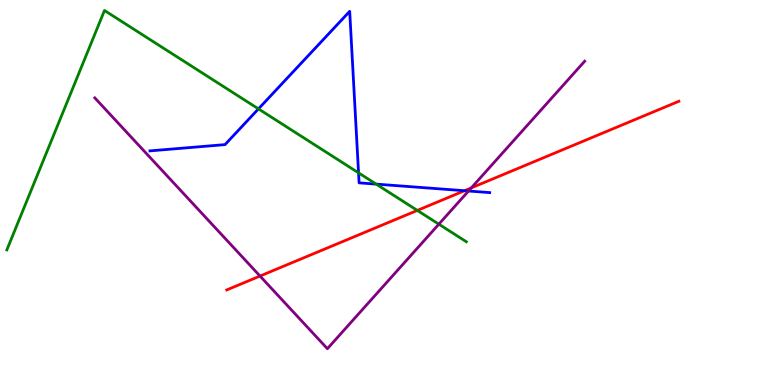[{'lines': ['blue', 'red'], 'intersections': [{'x': 5.99, 'y': 5.05}]}, {'lines': ['green', 'red'], 'intersections': [{'x': 5.38, 'y': 4.53}]}, {'lines': ['purple', 'red'], 'intersections': [{'x': 3.36, 'y': 2.83}, {'x': 6.08, 'y': 5.12}]}, {'lines': ['blue', 'green'], 'intersections': [{'x': 3.33, 'y': 7.17}, {'x': 4.63, 'y': 5.51}, {'x': 4.85, 'y': 5.22}]}, {'lines': ['blue', 'purple'], 'intersections': [{'x': 6.05, 'y': 5.04}]}, {'lines': ['green', 'purple'], 'intersections': [{'x': 5.66, 'y': 4.18}]}]